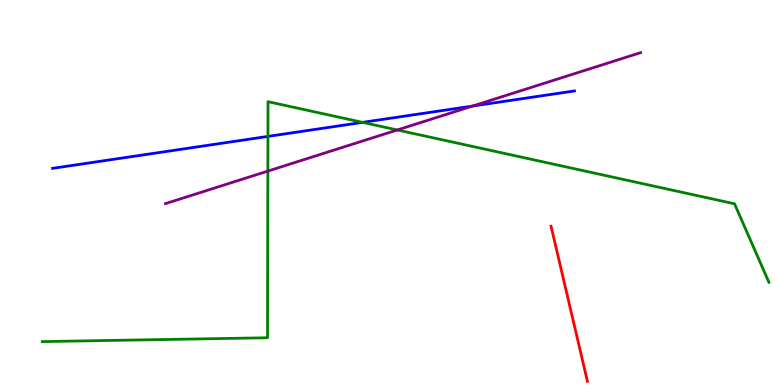[{'lines': ['blue', 'red'], 'intersections': []}, {'lines': ['green', 'red'], 'intersections': []}, {'lines': ['purple', 'red'], 'intersections': []}, {'lines': ['blue', 'green'], 'intersections': [{'x': 3.46, 'y': 6.46}, {'x': 4.68, 'y': 6.82}]}, {'lines': ['blue', 'purple'], 'intersections': [{'x': 6.1, 'y': 7.25}]}, {'lines': ['green', 'purple'], 'intersections': [{'x': 3.46, 'y': 5.56}, {'x': 5.13, 'y': 6.62}]}]